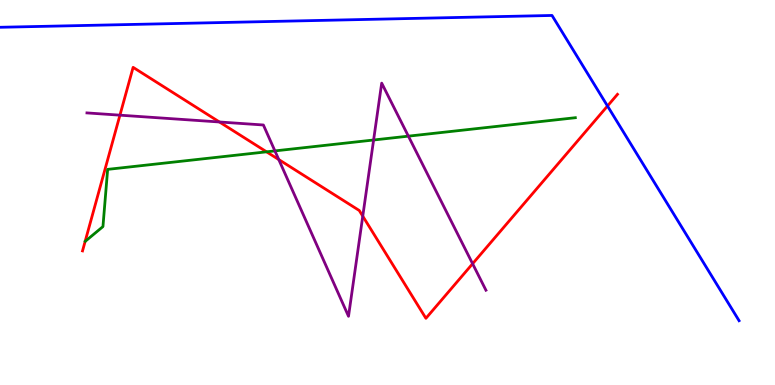[{'lines': ['blue', 'red'], 'intersections': [{'x': 7.84, 'y': 7.25}]}, {'lines': ['green', 'red'], 'intersections': [{'x': 3.44, 'y': 6.06}]}, {'lines': ['purple', 'red'], 'intersections': [{'x': 1.55, 'y': 7.01}, {'x': 2.83, 'y': 6.83}, {'x': 3.6, 'y': 5.86}, {'x': 4.68, 'y': 4.39}, {'x': 6.1, 'y': 3.15}]}, {'lines': ['blue', 'green'], 'intersections': []}, {'lines': ['blue', 'purple'], 'intersections': []}, {'lines': ['green', 'purple'], 'intersections': [{'x': 3.55, 'y': 6.08}, {'x': 4.82, 'y': 6.36}, {'x': 5.27, 'y': 6.46}]}]